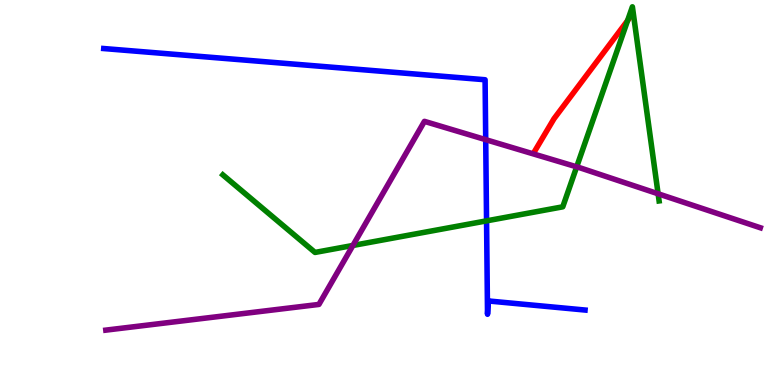[{'lines': ['blue', 'red'], 'intersections': []}, {'lines': ['green', 'red'], 'intersections': [{'x': 8.1, 'y': 9.47}]}, {'lines': ['purple', 'red'], 'intersections': []}, {'lines': ['blue', 'green'], 'intersections': [{'x': 6.28, 'y': 4.26}]}, {'lines': ['blue', 'purple'], 'intersections': [{'x': 6.27, 'y': 6.37}]}, {'lines': ['green', 'purple'], 'intersections': [{'x': 4.55, 'y': 3.62}, {'x': 7.44, 'y': 5.67}, {'x': 8.49, 'y': 4.97}]}]